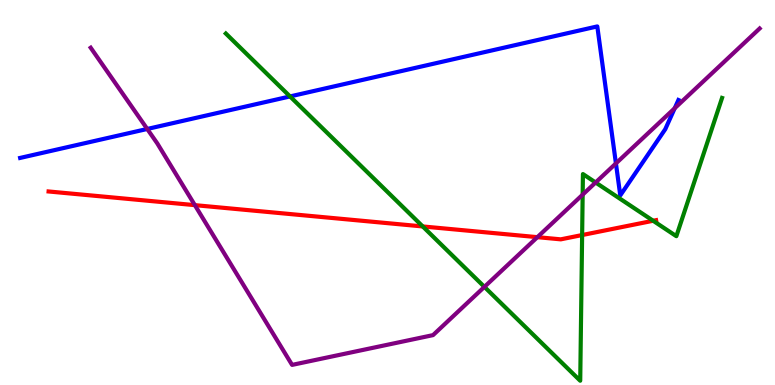[{'lines': ['blue', 'red'], 'intersections': []}, {'lines': ['green', 'red'], 'intersections': [{'x': 5.45, 'y': 4.12}, {'x': 7.51, 'y': 3.89}, {'x': 8.43, 'y': 4.27}]}, {'lines': ['purple', 'red'], 'intersections': [{'x': 2.51, 'y': 4.67}, {'x': 6.93, 'y': 3.84}]}, {'lines': ['blue', 'green'], 'intersections': [{'x': 3.74, 'y': 7.5}]}, {'lines': ['blue', 'purple'], 'intersections': [{'x': 1.9, 'y': 6.65}, {'x': 7.95, 'y': 5.76}, {'x': 8.71, 'y': 7.19}]}, {'lines': ['green', 'purple'], 'intersections': [{'x': 6.25, 'y': 2.55}, {'x': 7.52, 'y': 4.94}, {'x': 7.69, 'y': 5.26}]}]